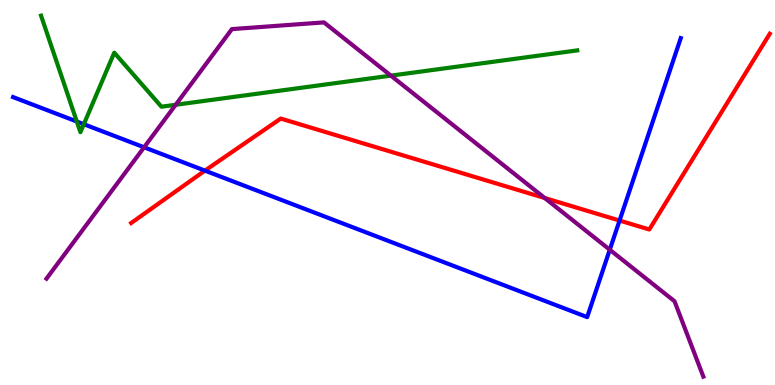[{'lines': ['blue', 'red'], 'intersections': [{'x': 2.64, 'y': 5.57}, {'x': 7.99, 'y': 4.27}]}, {'lines': ['green', 'red'], 'intersections': []}, {'lines': ['purple', 'red'], 'intersections': [{'x': 7.03, 'y': 4.86}]}, {'lines': ['blue', 'green'], 'intersections': [{'x': 0.991, 'y': 6.84}, {'x': 1.08, 'y': 6.77}]}, {'lines': ['blue', 'purple'], 'intersections': [{'x': 1.86, 'y': 6.17}, {'x': 7.87, 'y': 3.51}]}, {'lines': ['green', 'purple'], 'intersections': [{'x': 2.27, 'y': 7.28}, {'x': 5.04, 'y': 8.04}]}]